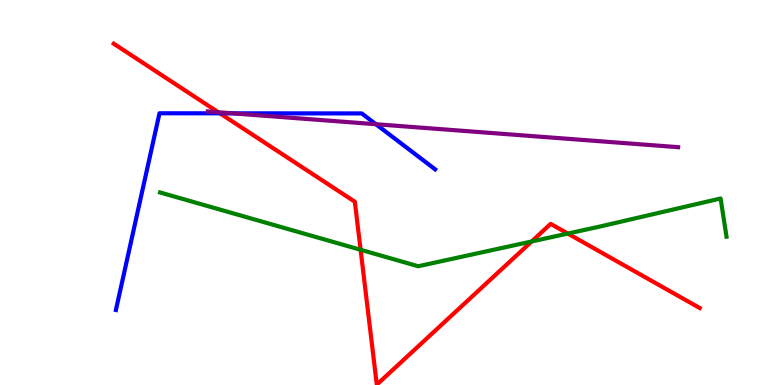[{'lines': ['blue', 'red'], 'intersections': [{'x': 2.84, 'y': 7.06}]}, {'lines': ['green', 'red'], 'intersections': [{'x': 4.65, 'y': 3.51}, {'x': 6.86, 'y': 3.73}, {'x': 7.33, 'y': 3.93}]}, {'lines': ['purple', 'red'], 'intersections': [{'x': 2.82, 'y': 7.08}]}, {'lines': ['blue', 'green'], 'intersections': []}, {'lines': ['blue', 'purple'], 'intersections': [{'x': 3.0, 'y': 7.06}, {'x': 4.85, 'y': 6.77}]}, {'lines': ['green', 'purple'], 'intersections': []}]